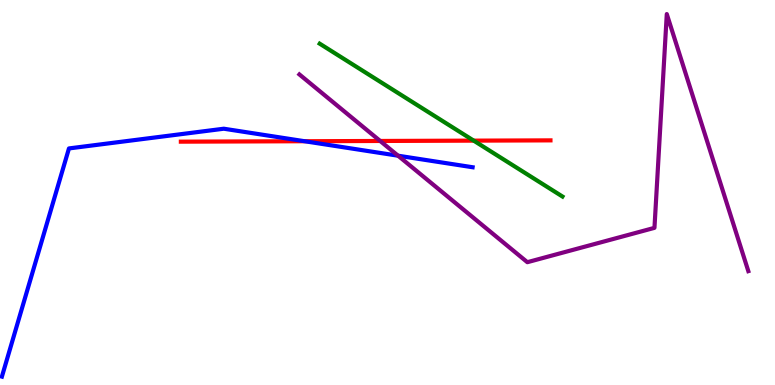[{'lines': ['blue', 'red'], 'intersections': [{'x': 3.93, 'y': 6.33}]}, {'lines': ['green', 'red'], 'intersections': [{'x': 6.11, 'y': 6.35}]}, {'lines': ['purple', 'red'], 'intersections': [{'x': 4.91, 'y': 6.34}]}, {'lines': ['blue', 'green'], 'intersections': []}, {'lines': ['blue', 'purple'], 'intersections': [{'x': 5.14, 'y': 5.96}]}, {'lines': ['green', 'purple'], 'intersections': []}]